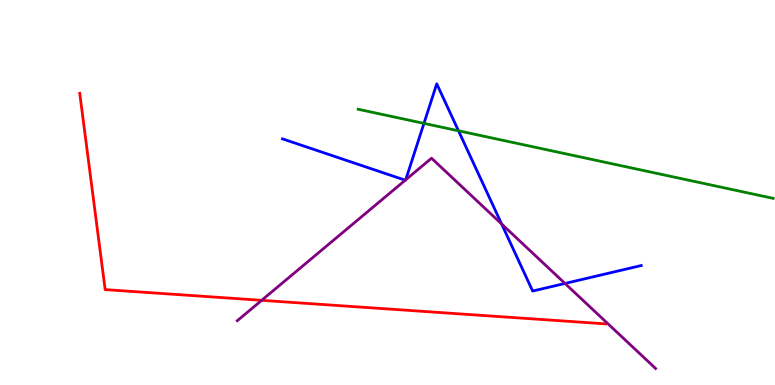[{'lines': ['blue', 'red'], 'intersections': []}, {'lines': ['green', 'red'], 'intersections': []}, {'lines': ['purple', 'red'], 'intersections': [{'x': 3.38, 'y': 2.2}]}, {'lines': ['blue', 'green'], 'intersections': [{'x': 5.47, 'y': 6.8}, {'x': 5.92, 'y': 6.6}]}, {'lines': ['blue', 'purple'], 'intersections': [{'x': 5.23, 'y': 5.32}, {'x': 5.23, 'y': 5.33}, {'x': 6.47, 'y': 4.18}, {'x': 7.29, 'y': 2.64}]}, {'lines': ['green', 'purple'], 'intersections': []}]